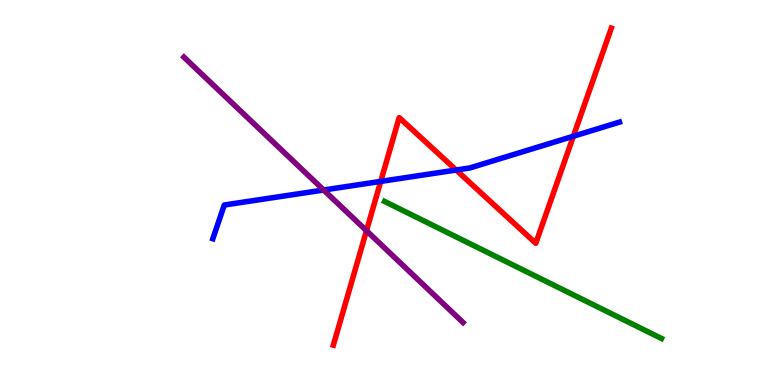[{'lines': ['blue', 'red'], 'intersections': [{'x': 4.91, 'y': 5.29}, {'x': 5.89, 'y': 5.58}, {'x': 7.4, 'y': 6.46}]}, {'lines': ['green', 'red'], 'intersections': []}, {'lines': ['purple', 'red'], 'intersections': [{'x': 4.73, 'y': 4.01}]}, {'lines': ['blue', 'green'], 'intersections': []}, {'lines': ['blue', 'purple'], 'intersections': [{'x': 4.18, 'y': 5.06}]}, {'lines': ['green', 'purple'], 'intersections': []}]